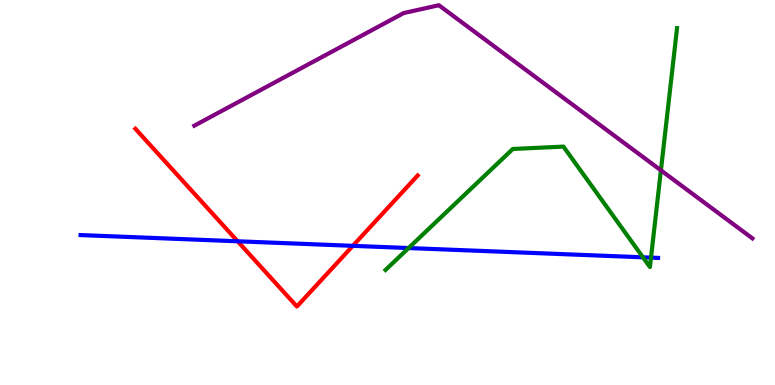[{'lines': ['blue', 'red'], 'intersections': [{'x': 3.07, 'y': 3.73}, {'x': 4.55, 'y': 3.61}]}, {'lines': ['green', 'red'], 'intersections': []}, {'lines': ['purple', 'red'], 'intersections': []}, {'lines': ['blue', 'green'], 'intersections': [{'x': 5.27, 'y': 3.56}, {'x': 8.3, 'y': 3.32}, {'x': 8.4, 'y': 3.31}]}, {'lines': ['blue', 'purple'], 'intersections': []}, {'lines': ['green', 'purple'], 'intersections': [{'x': 8.53, 'y': 5.58}]}]